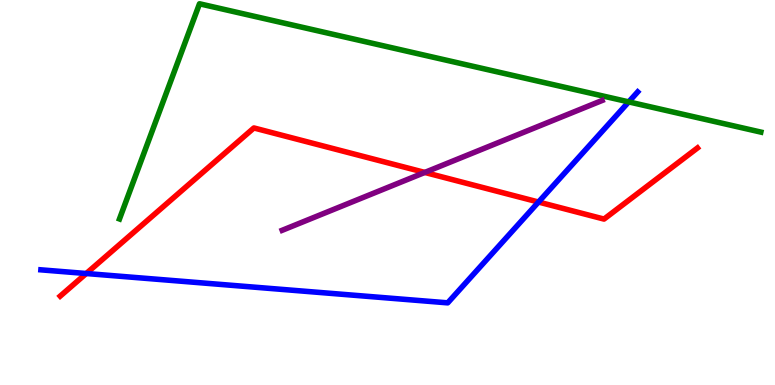[{'lines': ['blue', 'red'], 'intersections': [{'x': 1.11, 'y': 2.9}, {'x': 6.95, 'y': 4.75}]}, {'lines': ['green', 'red'], 'intersections': []}, {'lines': ['purple', 'red'], 'intersections': [{'x': 5.48, 'y': 5.52}]}, {'lines': ['blue', 'green'], 'intersections': [{'x': 8.11, 'y': 7.35}]}, {'lines': ['blue', 'purple'], 'intersections': []}, {'lines': ['green', 'purple'], 'intersections': []}]